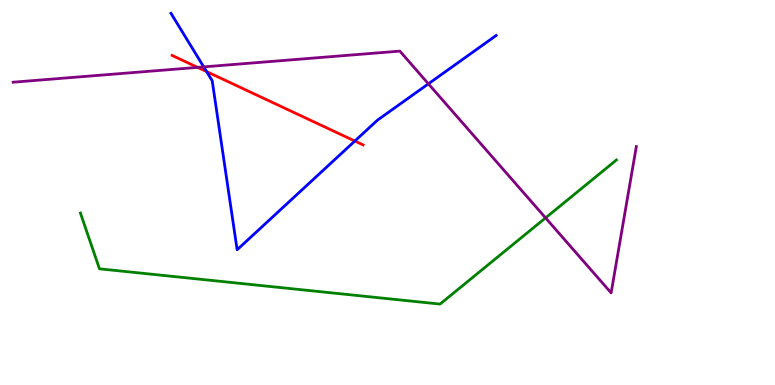[{'lines': ['blue', 'red'], 'intersections': [{'x': 2.67, 'y': 8.14}, {'x': 4.58, 'y': 6.34}]}, {'lines': ['green', 'red'], 'intersections': []}, {'lines': ['purple', 'red'], 'intersections': [{'x': 2.55, 'y': 8.25}]}, {'lines': ['blue', 'green'], 'intersections': []}, {'lines': ['blue', 'purple'], 'intersections': [{'x': 2.63, 'y': 8.26}, {'x': 5.53, 'y': 7.82}]}, {'lines': ['green', 'purple'], 'intersections': [{'x': 7.04, 'y': 4.34}]}]